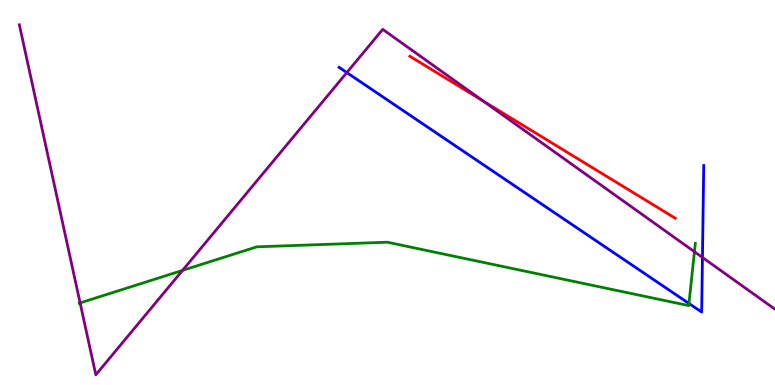[{'lines': ['blue', 'red'], 'intersections': []}, {'lines': ['green', 'red'], 'intersections': []}, {'lines': ['purple', 'red'], 'intersections': [{'x': 6.23, 'y': 7.38}]}, {'lines': ['blue', 'green'], 'intersections': [{'x': 8.89, 'y': 2.12}]}, {'lines': ['blue', 'purple'], 'intersections': [{'x': 4.48, 'y': 8.11}, {'x': 9.06, 'y': 3.31}]}, {'lines': ['green', 'purple'], 'intersections': [{'x': 1.03, 'y': 2.13}, {'x': 2.36, 'y': 2.98}, {'x': 8.96, 'y': 3.46}]}]